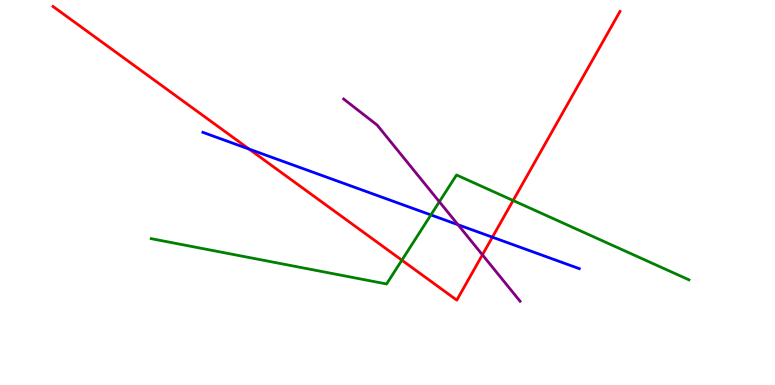[{'lines': ['blue', 'red'], 'intersections': [{'x': 3.21, 'y': 6.13}, {'x': 6.35, 'y': 3.84}]}, {'lines': ['green', 'red'], 'intersections': [{'x': 5.19, 'y': 3.24}, {'x': 6.62, 'y': 4.79}]}, {'lines': ['purple', 'red'], 'intersections': [{'x': 6.22, 'y': 3.38}]}, {'lines': ['blue', 'green'], 'intersections': [{'x': 5.56, 'y': 4.42}]}, {'lines': ['blue', 'purple'], 'intersections': [{'x': 5.91, 'y': 4.16}]}, {'lines': ['green', 'purple'], 'intersections': [{'x': 5.67, 'y': 4.76}]}]